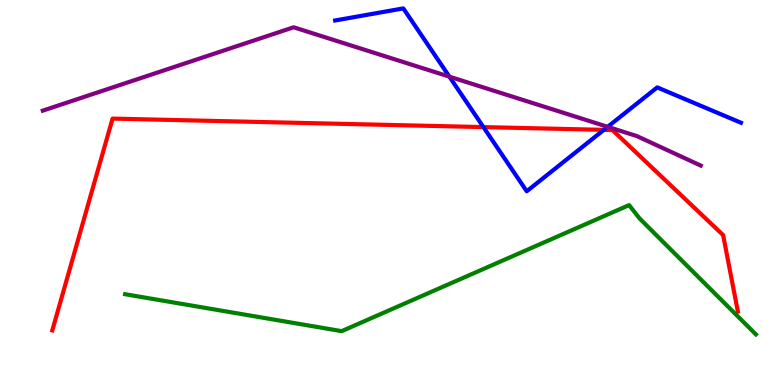[{'lines': ['blue', 'red'], 'intersections': [{'x': 6.24, 'y': 6.7}, {'x': 7.79, 'y': 6.63}]}, {'lines': ['green', 'red'], 'intersections': []}, {'lines': ['purple', 'red'], 'intersections': []}, {'lines': ['blue', 'green'], 'intersections': []}, {'lines': ['blue', 'purple'], 'intersections': [{'x': 5.8, 'y': 8.01}, {'x': 7.84, 'y': 6.71}]}, {'lines': ['green', 'purple'], 'intersections': []}]